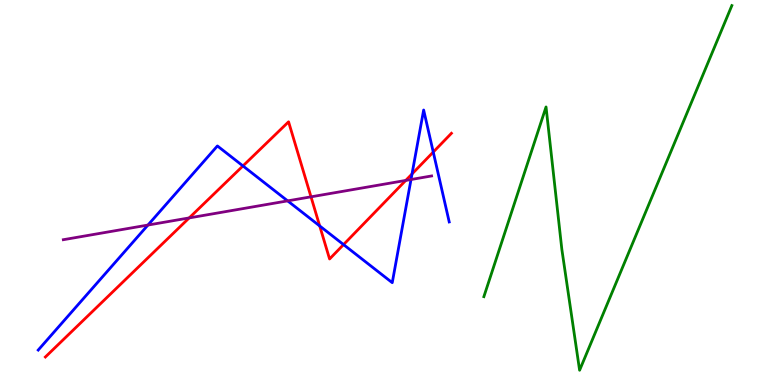[{'lines': ['blue', 'red'], 'intersections': [{'x': 3.13, 'y': 5.69}, {'x': 4.13, 'y': 4.13}, {'x': 4.43, 'y': 3.65}, {'x': 5.32, 'y': 5.48}, {'x': 5.59, 'y': 6.05}]}, {'lines': ['green', 'red'], 'intersections': []}, {'lines': ['purple', 'red'], 'intersections': [{'x': 2.44, 'y': 4.34}, {'x': 4.01, 'y': 4.89}, {'x': 5.24, 'y': 5.31}]}, {'lines': ['blue', 'green'], 'intersections': []}, {'lines': ['blue', 'purple'], 'intersections': [{'x': 1.91, 'y': 4.15}, {'x': 3.71, 'y': 4.78}, {'x': 5.3, 'y': 5.34}]}, {'lines': ['green', 'purple'], 'intersections': []}]